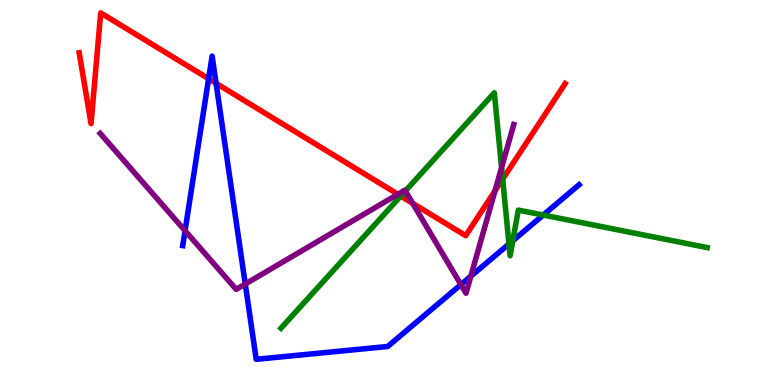[{'lines': ['blue', 'red'], 'intersections': [{'x': 2.69, 'y': 7.95}, {'x': 2.79, 'y': 7.84}]}, {'lines': ['green', 'red'], 'intersections': [{'x': 5.17, 'y': 4.91}, {'x': 6.49, 'y': 5.35}]}, {'lines': ['purple', 'red'], 'intersections': [{'x': 5.13, 'y': 4.95}, {'x': 5.33, 'y': 4.72}, {'x': 6.39, 'y': 5.04}]}, {'lines': ['blue', 'green'], 'intersections': [{'x': 6.57, 'y': 3.66}, {'x': 6.62, 'y': 3.75}, {'x': 7.01, 'y': 4.41}]}, {'lines': ['blue', 'purple'], 'intersections': [{'x': 2.39, 'y': 4.01}, {'x': 3.16, 'y': 2.62}, {'x': 5.95, 'y': 2.61}, {'x': 6.08, 'y': 2.83}]}, {'lines': ['green', 'purple'], 'intersections': [{'x': 5.23, 'y': 5.04}, {'x': 6.47, 'y': 5.65}]}]